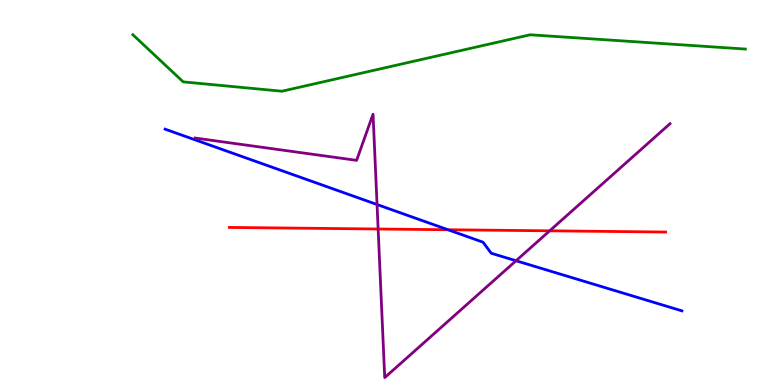[{'lines': ['blue', 'red'], 'intersections': [{'x': 5.78, 'y': 4.03}]}, {'lines': ['green', 'red'], 'intersections': []}, {'lines': ['purple', 'red'], 'intersections': [{'x': 4.88, 'y': 4.05}, {'x': 7.09, 'y': 4.0}]}, {'lines': ['blue', 'green'], 'intersections': []}, {'lines': ['blue', 'purple'], 'intersections': [{'x': 4.87, 'y': 4.69}, {'x': 6.66, 'y': 3.23}]}, {'lines': ['green', 'purple'], 'intersections': []}]